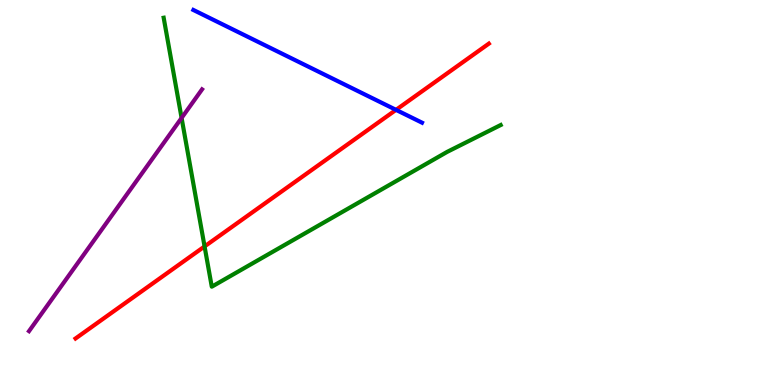[{'lines': ['blue', 'red'], 'intersections': [{'x': 5.11, 'y': 7.15}]}, {'lines': ['green', 'red'], 'intersections': [{'x': 2.64, 'y': 3.6}]}, {'lines': ['purple', 'red'], 'intersections': []}, {'lines': ['blue', 'green'], 'intersections': []}, {'lines': ['blue', 'purple'], 'intersections': []}, {'lines': ['green', 'purple'], 'intersections': [{'x': 2.34, 'y': 6.94}]}]